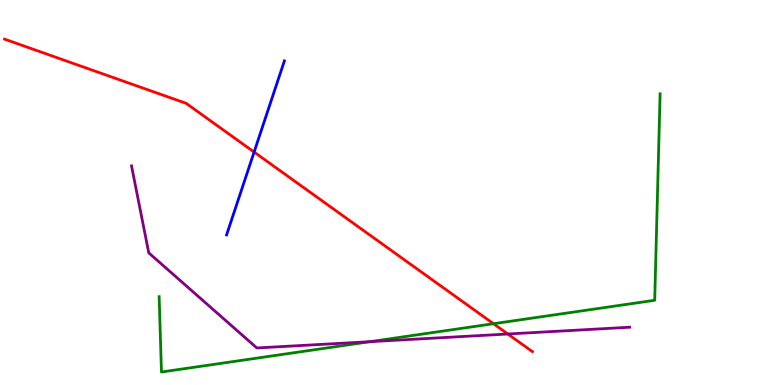[{'lines': ['blue', 'red'], 'intersections': [{'x': 3.28, 'y': 6.05}]}, {'lines': ['green', 'red'], 'intersections': [{'x': 6.37, 'y': 1.59}]}, {'lines': ['purple', 'red'], 'intersections': [{'x': 6.55, 'y': 1.32}]}, {'lines': ['blue', 'green'], 'intersections': []}, {'lines': ['blue', 'purple'], 'intersections': []}, {'lines': ['green', 'purple'], 'intersections': [{'x': 4.78, 'y': 1.13}]}]